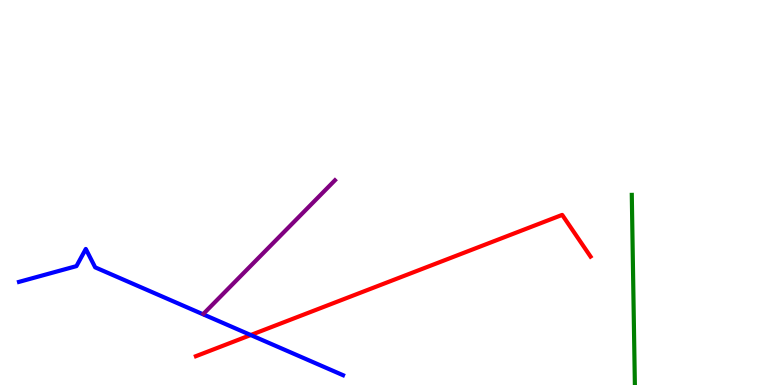[{'lines': ['blue', 'red'], 'intersections': [{'x': 3.24, 'y': 1.3}]}, {'lines': ['green', 'red'], 'intersections': []}, {'lines': ['purple', 'red'], 'intersections': []}, {'lines': ['blue', 'green'], 'intersections': []}, {'lines': ['blue', 'purple'], 'intersections': []}, {'lines': ['green', 'purple'], 'intersections': []}]